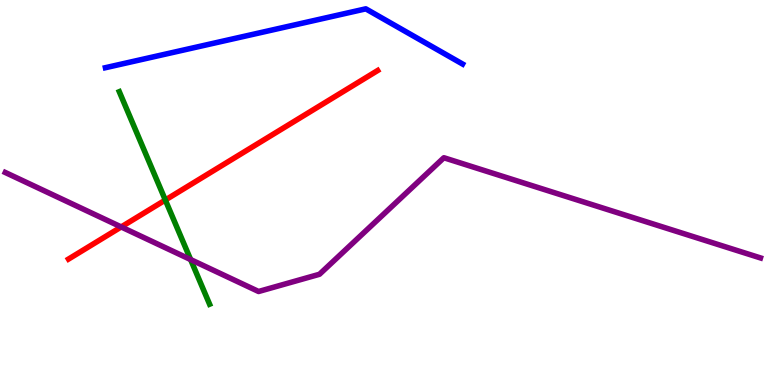[{'lines': ['blue', 'red'], 'intersections': []}, {'lines': ['green', 'red'], 'intersections': [{'x': 2.13, 'y': 4.8}]}, {'lines': ['purple', 'red'], 'intersections': [{'x': 1.56, 'y': 4.11}]}, {'lines': ['blue', 'green'], 'intersections': []}, {'lines': ['blue', 'purple'], 'intersections': []}, {'lines': ['green', 'purple'], 'intersections': [{'x': 2.46, 'y': 3.26}]}]